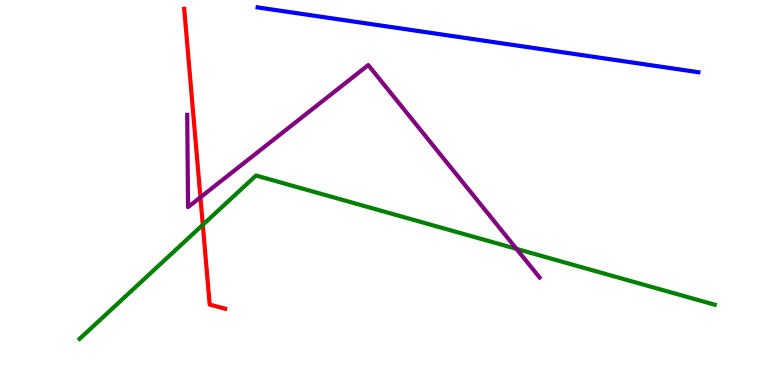[{'lines': ['blue', 'red'], 'intersections': []}, {'lines': ['green', 'red'], 'intersections': [{'x': 2.62, 'y': 4.16}]}, {'lines': ['purple', 'red'], 'intersections': [{'x': 2.59, 'y': 4.88}]}, {'lines': ['blue', 'green'], 'intersections': []}, {'lines': ['blue', 'purple'], 'intersections': []}, {'lines': ['green', 'purple'], 'intersections': [{'x': 6.66, 'y': 3.54}]}]